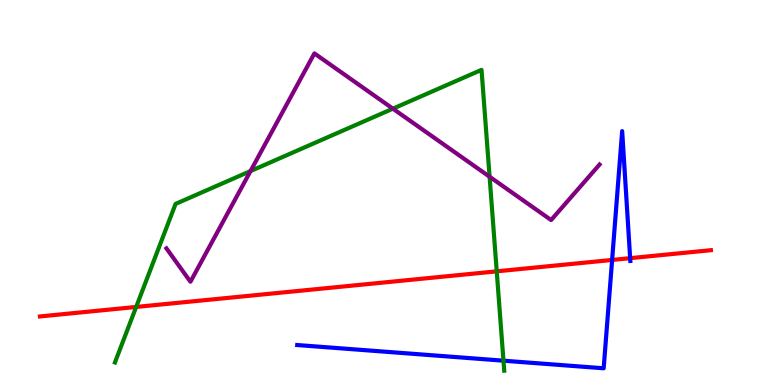[{'lines': ['blue', 'red'], 'intersections': [{'x': 7.9, 'y': 3.25}, {'x': 8.13, 'y': 3.29}]}, {'lines': ['green', 'red'], 'intersections': [{'x': 1.76, 'y': 2.03}, {'x': 6.41, 'y': 2.95}]}, {'lines': ['purple', 'red'], 'intersections': []}, {'lines': ['blue', 'green'], 'intersections': [{'x': 6.5, 'y': 0.631}]}, {'lines': ['blue', 'purple'], 'intersections': []}, {'lines': ['green', 'purple'], 'intersections': [{'x': 3.23, 'y': 5.56}, {'x': 5.07, 'y': 7.18}, {'x': 6.32, 'y': 5.41}]}]